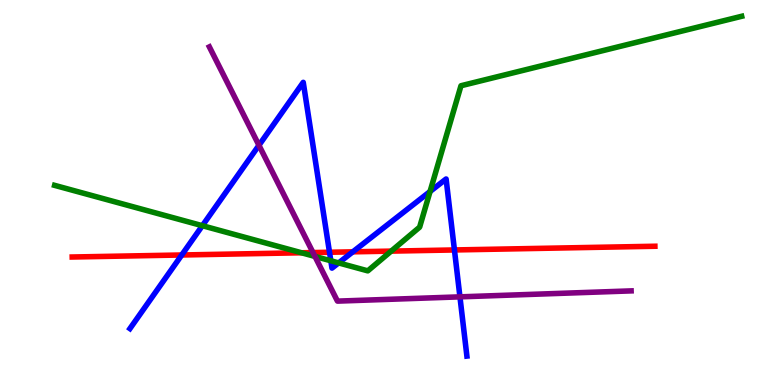[{'lines': ['blue', 'red'], 'intersections': [{'x': 2.35, 'y': 3.38}, {'x': 4.25, 'y': 3.45}, {'x': 4.55, 'y': 3.46}, {'x': 5.86, 'y': 3.51}]}, {'lines': ['green', 'red'], 'intersections': [{'x': 3.89, 'y': 3.43}, {'x': 5.05, 'y': 3.48}]}, {'lines': ['purple', 'red'], 'intersections': [{'x': 4.04, 'y': 3.44}]}, {'lines': ['blue', 'green'], 'intersections': [{'x': 2.61, 'y': 4.14}, {'x': 4.27, 'y': 3.23}, {'x': 4.37, 'y': 3.17}, {'x': 5.55, 'y': 5.03}]}, {'lines': ['blue', 'purple'], 'intersections': [{'x': 3.34, 'y': 6.23}, {'x': 5.93, 'y': 2.29}]}, {'lines': ['green', 'purple'], 'intersections': [{'x': 4.06, 'y': 3.34}]}]